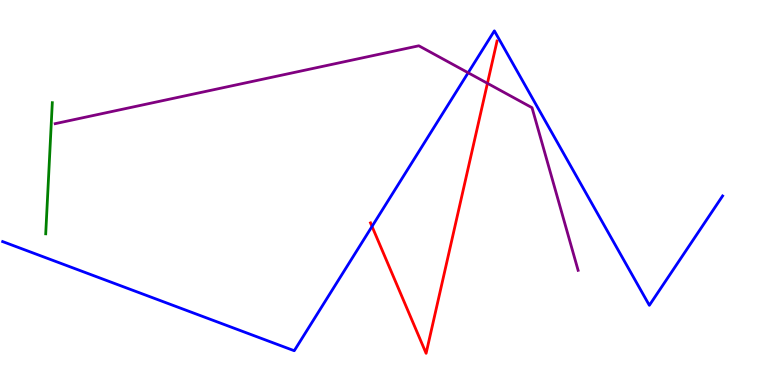[{'lines': ['blue', 'red'], 'intersections': [{'x': 4.8, 'y': 4.12}]}, {'lines': ['green', 'red'], 'intersections': []}, {'lines': ['purple', 'red'], 'intersections': [{'x': 6.29, 'y': 7.84}]}, {'lines': ['blue', 'green'], 'intersections': []}, {'lines': ['blue', 'purple'], 'intersections': [{'x': 6.04, 'y': 8.11}]}, {'lines': ['green', 'purple'], 'intersections': []}]